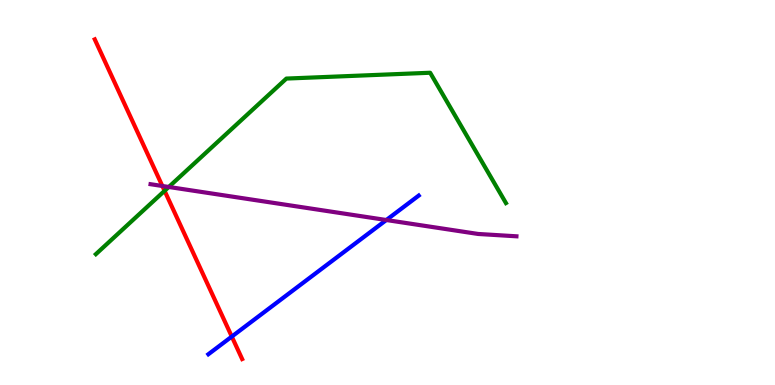[{'lines': ['blue', 'red'], 'intersections': [{'x': 2.99, 'y': 1.26}]}, {'lines': ['green', 'red'], 'intersections': [{'x': 2.12, 'y': 5.04}]}, {'lines': ['purple', 'red'], 'intersections': [{'x': 2.1, 'y': 5.17}]}, {'lines': ['blue', 'green'], 'intersections': []}, {'lines': ['blue', 'purple'], 'intersections': [{'x': 4.98, 'y': 4.29}]}, {'lines': ['green', 'purple'], 'intersections': [{'x': 2.18, 'y': 5.14}]}]